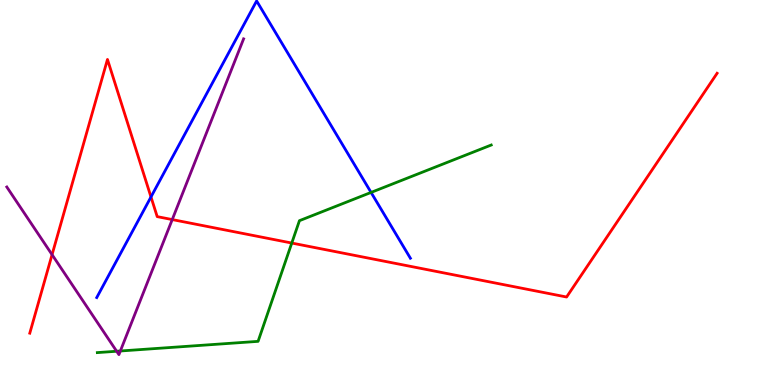[{'lines': ['blue', 'red'], 'intersections': [{'x': 1.95, 'y': 4.88}]}, {'lines': ['green', 'red'], 'intersections': [{'x': 3.76, 'y': 3.69}]}, {'lines': ['purple', 'red'], 'intersections': [{'x': 0.672, 'y': 3.39}, {'x': 2.22, 'y': 4.3}]}, {'lines': ['blue', 'green'], 'intersections': [{'x': 4.79, 'y': 5.0}]}, {'lines': ['blue', 'purple'], 'intersections': []}, {'lines': ['green', 'purple'], 'intersections': [{'x': 1.51, 'y': 0.877}, {'x': 1.55, 'y': 0.883}]}]